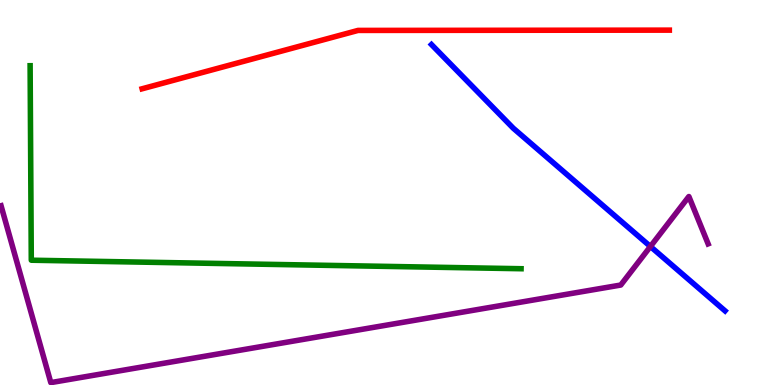[{'lines': ['blue', 'red'], 'intersections': []}, {'lines': ['green', 'red'], 'intersections': []}, {'lines': ['purple', 'red'], 'intersections': []}, {'lines': ['blue', 'green'], 'intersections': []}, {'lines': ['blue', 'purple'], 'intersections': [{'x': 8.39, 'y': 3.6}]}, {'lines': ['green', 'purple'], 'intersections': []}]